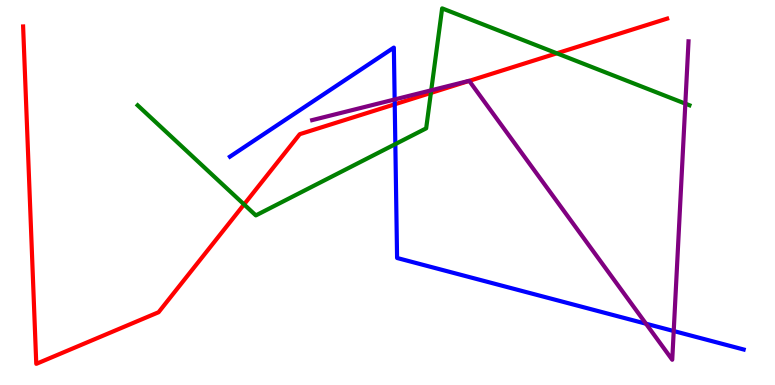[{'lines': ['blue', 'red'], 'intersections': [{'x': 5.09, 'y': 7.29}]}, {'lines': ['green', 'red'], 'intersections': [{'x': 3.15, 'y': 4.69}, {'x': 5.56, 'y': 7.59}, {'x': 7.19, 'y': 8.62}]}, {'lines': ['purple', 'red'], 'intersections': [{'x': 6.05, 'y': 7.9}]}, {'lines': ['blue', 'green'], 'intersections': [{'x': 5.1, 'y': 6.26}]}, {'lines': ['blue', 'purple'], 'intersections': [{'x': 5.09, 'y': 7.42}, {'x': 8.34, 'y': 1.59}, {'x': 8.69, 'y': 1.4}]}, {'lines': ['green', 'purple'], 'intersections': [{'x': 5.56, 'y': 7.65}, {'x': 8.84, 'y': 7.31}]}]